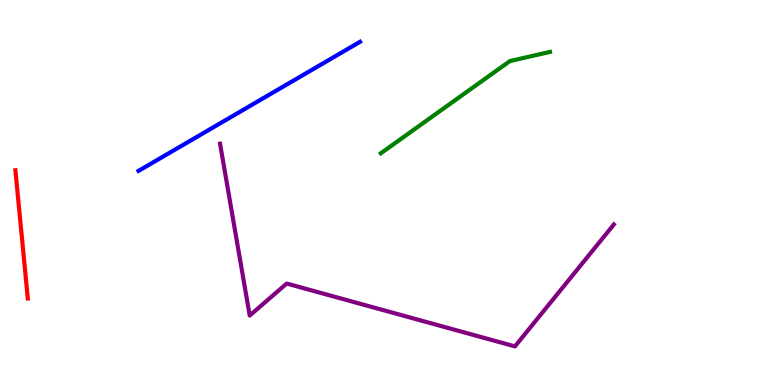[{'lines': ['blue', 'red'], 'intersections': []}, {'lines': ['green', 'red'], 'intersections': []}, {'lines': ['purple', 'red'], 'intersections': []}, {'lines': ['blue', 'green'], 'intersections': []}, {'lines': ['blue', 'purple'], 'intersections': []}, {'lines': ['green', 'purple'], 'intersections': []}]